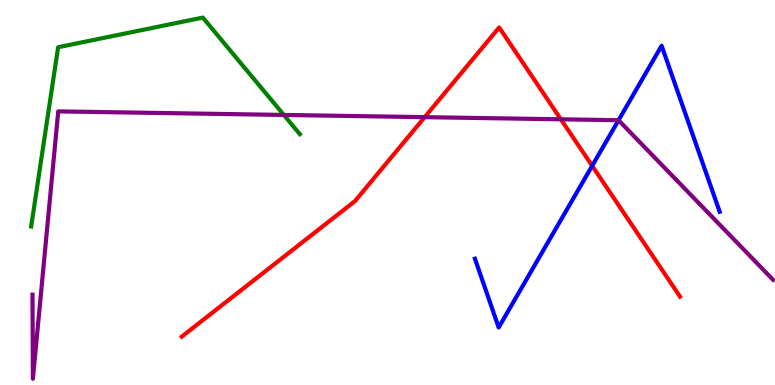[{'lines': ['blue', 'red'], 'intersections': [{'x': 7.64, 'y': 5.69}]}, {'lines': ['green', 'red'], 'intersections': []}, {'lines': ['purple', 'red'], 'intersections': [{'x': 5.48, 'y': 6.96}, {'x': 7.24, 'y': 6.9}]}, {'lines': ['blue', 'green'], 'intersections': []}, {'lines': ['blue', 'purple'], 'intersections': [{'x': 7.98, 'y': 6.88}]}, {'lines': ['green', 'purple'], 'intersections': [{'x': 3.66, 'y': 7.01}]}]